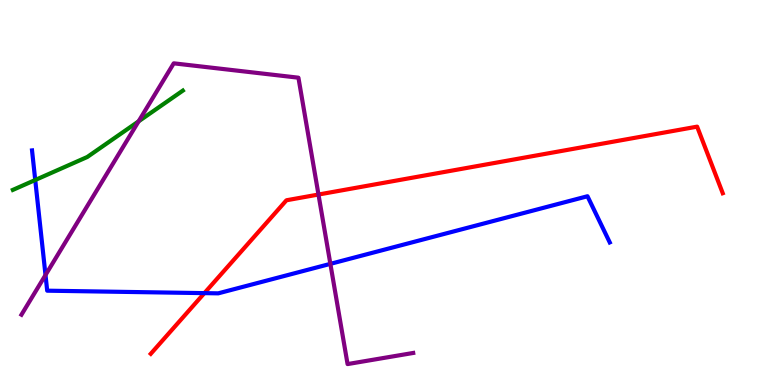[{'lines': ['blue', 'red'], 'intersections': [{'x': 2.64, 'y': 2.39}]}, {'lines': ['green', 'red'], 'intersections': []}, {'lines': ['purple', 'red'], 'intersections': [{'x': 4.11, 'y': 4.95}]}, {'lines': ['blue', 'green'], 'intersections': [{'x': 0.455, 'y': 5.32}]}, {'lines': ['blue', 'purple'], 'intersections': [{'x': 0.587, 'y': 2.86}, {'x': 4.26, 'y': 3.15}]}, {'lines': ['green', 'purple'], 'intersections': [{'x': 1.79, 'y': 6.85}]}]